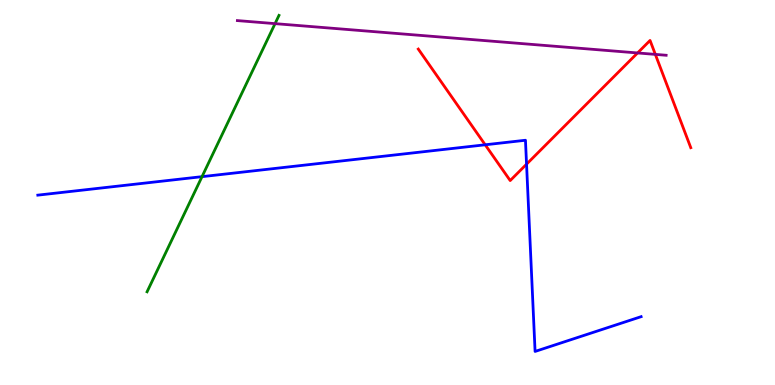[{'lines': ['blue', 'red'], 'intersections': [{'x': 6.26, 'y': 6.24}, {'x': 6.79, 'y': 5.74}]}, {'lines': ['green', 'red'], 'intersections': []}, {'lines': ['purple', 'red'], 'intersections': [{'x': 8.23, 'y': 8.62}, {'x': 8.46, 'y': 8.59}]}, {'lines': ['blue', 'green'], 'intersections': [{'x': 2.61, 'y': 5.41}]}, {'lines': ['blue', 'purple'], 'intersections': []}, {'lines': ['green', 'purple'], 'intersections': [{'x': 3.55, 'y': 9.39}]}]